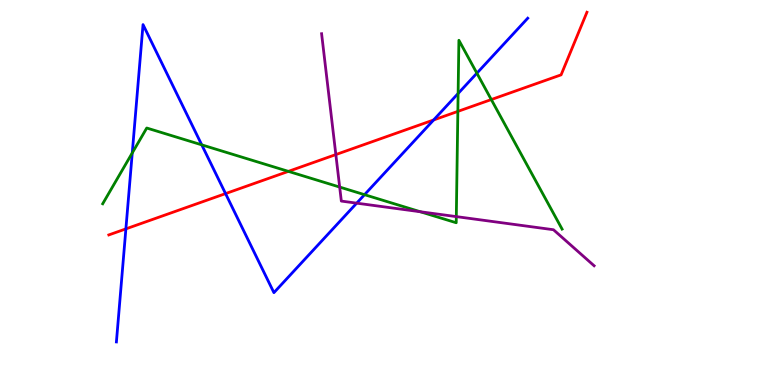[{'lines': ['blue', 'red'], 'intersections': [{'x': 1.62, 'y': 4.06}, {'x': 2.91, 'y': 4.97}, {'x': 5.6, 'y': 6.88}]}, {'lines': ['green', 'red'], 'intersections': [{'x': 3.72, 'y': 5.55}, {'x': 5.91, 'y': 7.11}, {'x': 6.34, 'y': 7.41}]}, {'lines': ['purple', 'red'], 'intersections': [{'x': 4.33, 'y': 5.99}]}, {'lines': ['blue', 'green'], 'intersections': [{'x': 1.71, 'y': 6.03}, {'x': 2.6, 'y': 6.24}, {'x': 4.7, 'y': 4.94}, {'x': 5.91, 'y': 7.57}, {'x': 6.15, 'y': 8.1}]}, {'lines': ['blue', 'purple'], 'intersections': [{'x': 4.6, 'y': 4.72}]}, {'lines': ['green', 'purple'], 'intersections': [{'x': 4.38, 'y': 5.14}, {'x': 5.42, 'y': 4.5}, {'x': 5.89, 'y': 4.37}]}]